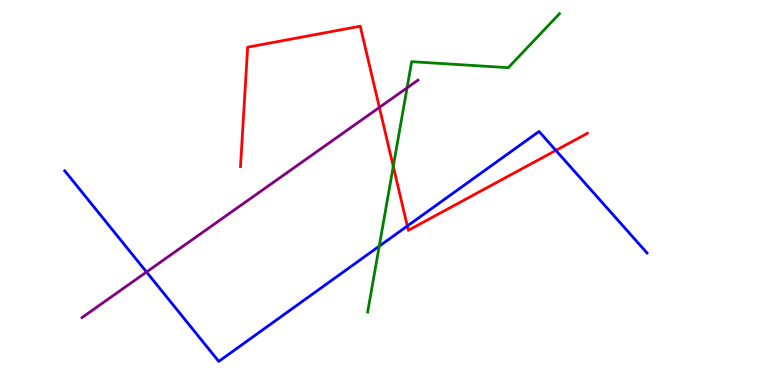[{'lines': ['blue', 'red'], 'intersections': [{'x': 5.26, 'y': 4.13}, {'x': 7.17, 'y': 6.09}]}, {'lines': ['green', 'red'], 'intersections': [{'x': 5.07, 'y': 5.68}]}, {'lines': ['purple', 'red'], 'intersections': [{'x': 4.9, 'y': 7.21}]}, {'lines': ['blue', 'green'], 'intersections': [{'x': 4.89, 'y': 3.61}]}, {'lines': ['blue', 'purple'], 'intersections': [{'x': 1.89, 'y': 2.93}]}, {'lines': ['green', 'purple'], 'intersections': [{'x': 5.25, 'y': 7.72}]}]